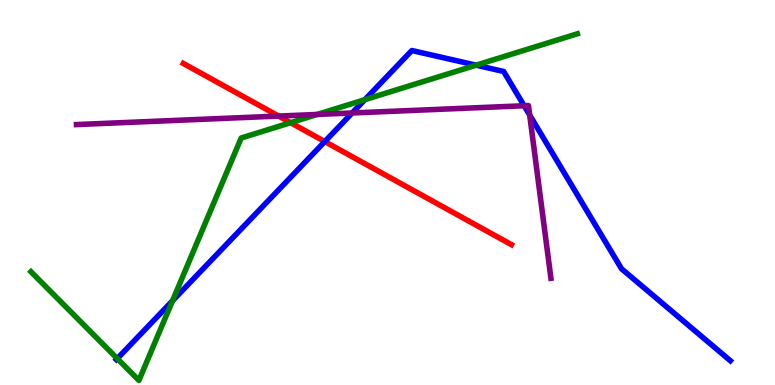[{'lines': ['blue', 'red'], 'intersections': [{'x': 4.19, 'y': 6.32}]}, {'lines': ['green', 'red'], 'intersections': [{'x': 3.75, 'y': 6.81}]}, {'lines': ['purple', 'red'], 'intersections': [{'x': 3.6, 'y': 6.99}]}, {'lines': ['blue', 'green'], 'intersections': [{'x': 1.51, 'y': 0.686}, {'x': 2.23, 'y': 2.19}, {'x': 4.71, 'y': 7.41}, {'x': 6.14, 'y': 8.31}]}, {'lines': ['blue', 'purple'], 'intersections': [{'x': 4.54, 'y': 7.07}, {'x': 6.76, 'y': 7.25}, {'x': 6.83, 'y': 7.01}]}, {'lines': ['green', 'purple'], 'intersections': [{'x': 4.09, 'y': 7.03}]}]